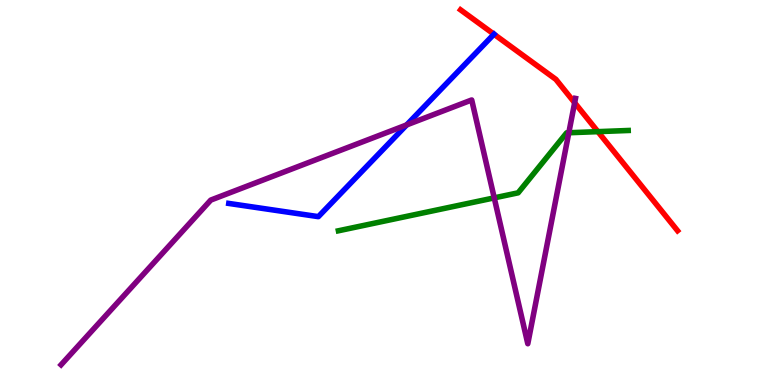[{'lines': ['blue', 'red'], 'intersections': [{'x': 6.37, 'y': 9.11}]}, {'lines': ['green', 'red'], 'intersections': [{'x': 7.71, 'y': 6.58}]}, {'lines': ['purple', 'red'], 'intersections': [{'x': 7.41, 'y': 7.33}]}, {'lines': ['blue', 'green'], 'intersections': []}, {'lines': ['blue', 'purple'], 'intersections': [{'x': 5.25, 'y': 6.76}]}, {'lines': ['green', 'purple'], 'intersections': [{'x': 6.38, 'y': 4.86}, {'x': 7.34, 'y': 6.55}]}]